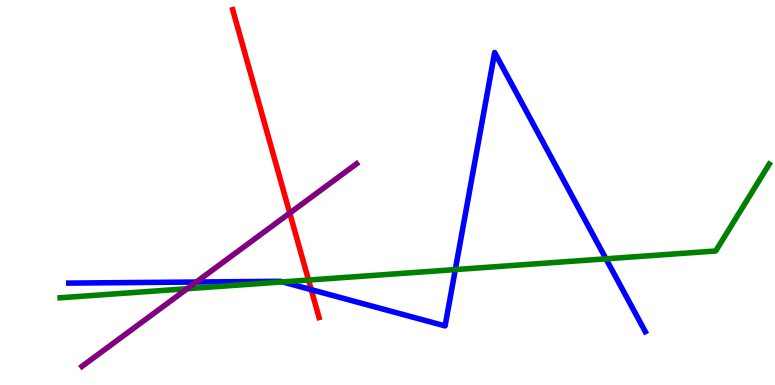[{'lines': ['blue', 'red'], 'intersections': [{'x': 4.02, 'y': 2.48}]}, {'lines': ['green', 'red'], 'intersections': [{'x': 3.98, 'y': 2.73}]}, {'lines': ['purple', 'red'], 'intersections': [{'x': 3.74, 'y': 4.47}]}, {'lines': ['blue', 'green'], 'intersections': [{'x': 3.65, 'y': 2.68}, {'x': 5.87, 'y': 3.0}, {'x': 7.82, 'y': 3.28}]}, {'lines': ['blue', 'purple'], 'intersections': [{'x': 2.53, 'y': 2.67}]}, {'lines': ['green', 'purple'], 'intersections': [{'x': 2.42, 'y': 2.5}]}]